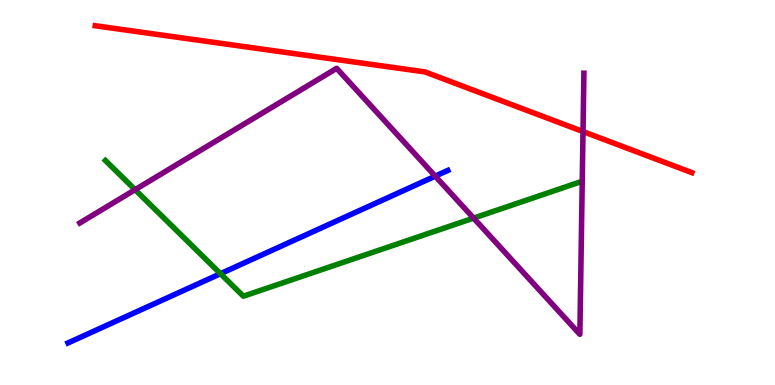[{'lines': ['blue', 'red'], 'intersections': []}, {'lines': ['green', 'red'], 'intersections': []}, {'lines': ['purple', 'red'], 'intersections': [{'x': 7.52, 'y': 6.58}]}, {'lines': ['blue', 'green'], 'intersections': [{'x': 2.84, 'y': 2.89}]}, {'lines': ['blue', 'purple'], 'intersections': [{'x': 5.62, 'y': 5.42}]}, {'lines': ['green', 'purple'], 'intersections': [{'x': 1.74, 'y': 5.07}, {'x': 6.11, 'y': 4.33}]}]